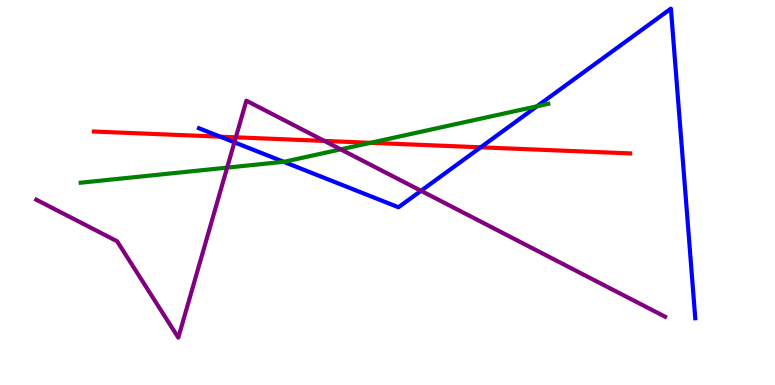[{'lines': ['blue', 'red'], 'intersections': [{'x': 2.84, 'y': 6.45}, {'x': 6.2, 'y': 6.17}]}, {'lines': ['green', 'red'], 'intersections': [{'x': 4.78, 'y': 6.29}]}, {'lines': ['purple', 'red'], 'intersections': [{'x': 3.04, 'y': 6.43}, {'x': 4.19, 'y': 6.34}]}, {'lines': ['blue', 'green'], 'intersections': [{'x': 3.66, 'y': 5.8}, {'x': 6.93, 'y': 7.24}]}, {'lines': ['blue', 'purple'], 'intersections': [{'x': 3.02, 'y': 6.3}, {'x': 5.43, 'y': 5.04}]}, {'lines': ['green', 'purple'], 'intersections': [{'x': 2.93, 'y': 5.65}, {'x': 4.4, 'y': 6.12}]}]